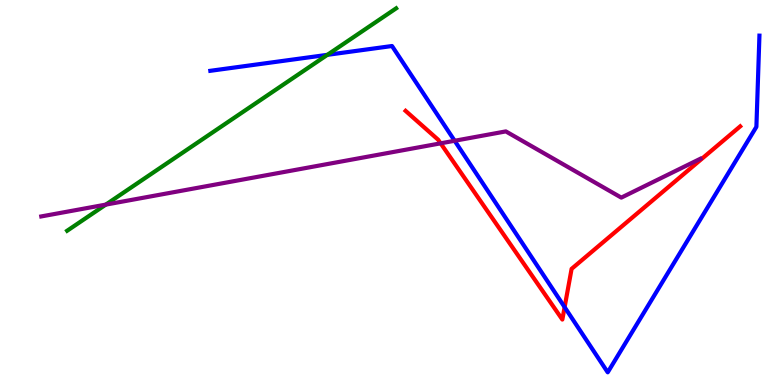[{'lines': ['blue', 'red'], 'intersections': [{'x': 7.29, 'y': 2.02}]}, {'lines': ['green', 'red'], 'intersections': []}, {'lines': ['purple', 'red'], 'intersections': [{'x': 5.69, 'y': 6.28}]}, {'lines': ['blue', 'green'], 'intersections': [{'x': 4.22, 'y': 8.58}]}, {'lines': ['blue', 'purple'], 'intersections': [{'x': 5.87, 'y': 6.34}]}, {'lines': ['green', 'purple'], 'intersections': [{'x': 1.37, 'y': 4.69}]}]